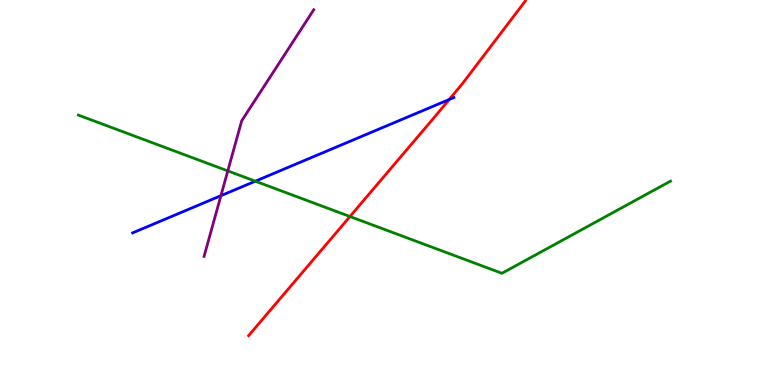[{'lines': ['blue', 'red'], 'intersections': [{'x': 5.8, 'y': 7.42}]}, {'lines': ['green', 'red'], 'intersections': [{'x': 4.52, 'y': 4.38}]}, {'lines': ['purple', 'red'], 'intersections': []}, {'lines': ['blue', 'green'], 'intersections': [{'x': 3.29, 'y': 5.29}]}, {'lines': ['blue', 'purple'], 'intersections': [{'x': 2.85, 'y': 4.92}]}, {'lines': ['green', 'purple'], 'intersections': [{'x': 2.94, 'y': 5.56}]}]